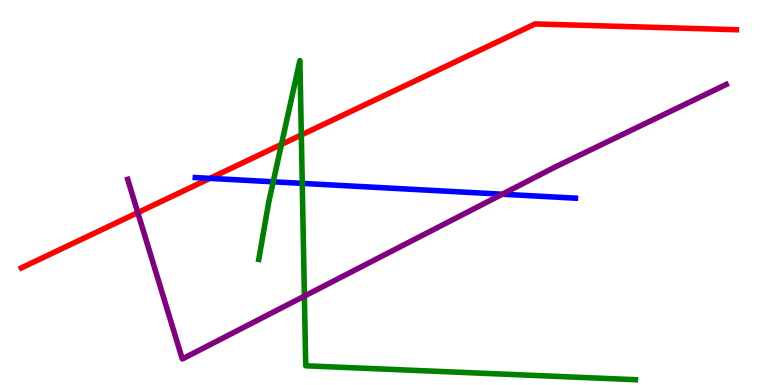[{'lines': ['blue', 'red'], 'intersections': [{'x': 2.71, 'y': 5.37}]}, {'lines': ['green', 'red'], 'intersections': [{'x': 3.63, 'y': 6.25}, {'x': 3.89, 'y': 6.49}]}, {'lines': ['purple', 'red'], 'intersections': [{'x': 1.78, 'y': 4.48}]}, {'lines': ['blue', 'green'], 'intersections': [{'x': 3.53, 'y': 5.28}, {'x': 3.9, 'y': 5.24}]}, {'lines': ['blue', 'purple'], 'intersections': [{'x': 6.48, 'y': 4.96}]}, {'lines': ['green', 'purple'], 'intersections': [{'x': 3.93, 'y': 2.31}]}]